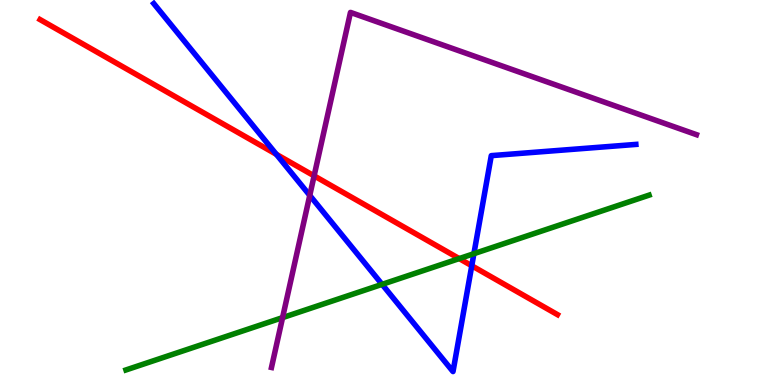[{'lines': ['blue', 'red'], 'intersections': [{'x': 3.57, 'y': 5.99}, {'x': 6.09, 'y': 3.1}]}, {'lines': ['green', 'red'], 'intersections': [{'x': 5.93, 'y': 3.28}]}, {'lines': ['purple', 'red'], 'intersections': [{'x': 4.05, 'y': 5.43}]}, {'lines': ['blue', 'green'], 'intersections': [{'x': 4.93, 'y': 2.61}, {'x': 6.11, 'y': 3.41}]}, {'lines': ['blue', 'purple'], 'intersections': [{'x': 4.0, 'y': 4.92}]}, {'lines': ['green', 'purple'], 'intersections': [{'x': 3.65, 'y': 1.75}]}]